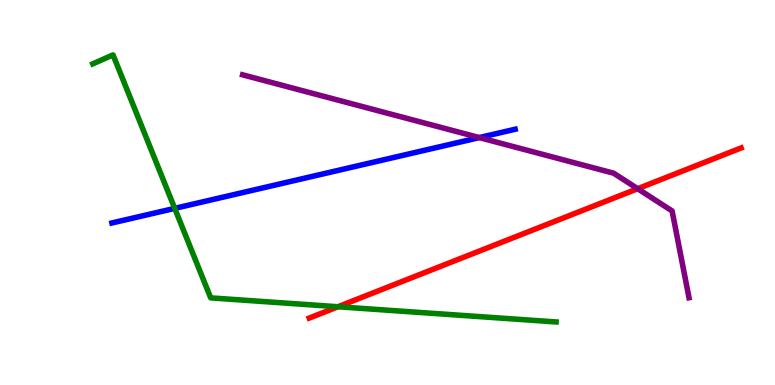[{'lines': ['blue', 'red'], 'intersections': []}, {'lines': ['green', 'red'], 'intersections': [{'x': 4.36, 'y': 2.03}]}, {'lines': ['purple', 'red'], 'intersections': [{'x': 8.23, 'y': 5.1}]}, {'lines': ['blue', 'green'], 'intersections': [{'x': 2.25, 'y': 4.59}]}, {'lines': ['blue', 'purple'], 'intersections': [{'x': 6.18, 'y': 6.43}]}, {'lines': ['green', 'purple'], 'intersections': []}]